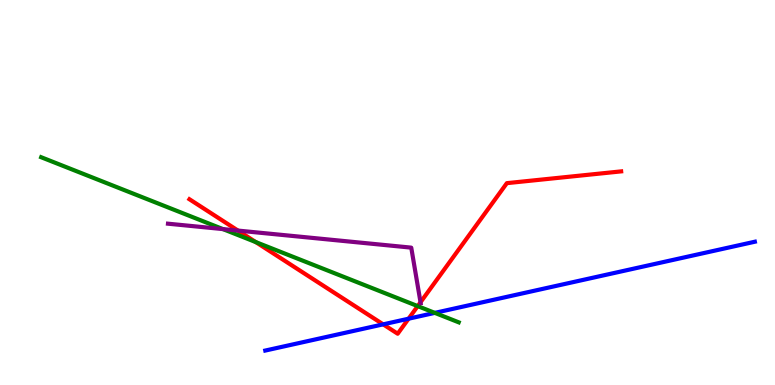[{'lines': ['blue', 'red'], 'intersections': [{'x': 4.94, 'y': 1.58}, {'x': 5.27, 'y': 1.72}]}, {'lines': ['green', 'red'], 'intersections': [{'x': 3.3, 'y': 3.71}, {'x': 5.39, 'y': 2.05}]}, {'lines': ['purple', 'red'], 'intersections': [{'x': 3.07, 'y': 4.01}, {'x': 5.43, 'y': 2.15}]}, {'lines': ['blue', 'green'], 'intersections': [{'x': 5.61, 'y': 1.87}]}, {'lines': ['blue', 'purple'], 'intersections': []}, {'lines': ['green', 'purple'], 'intersections': [{'x': 2.88, 'y': 4.05}]}]